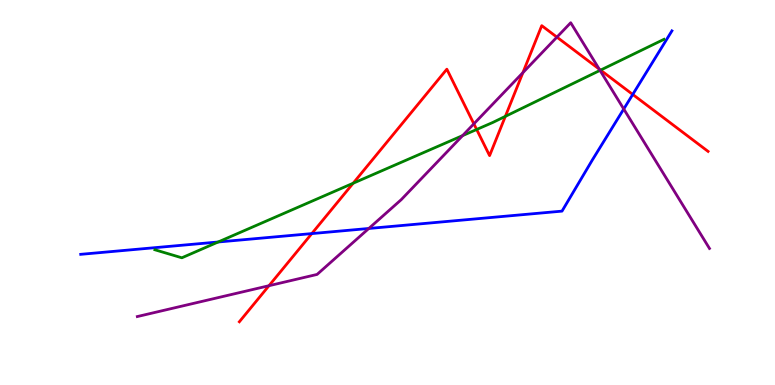[{'lines': ['blue', 'red'], 'intersections': [{'x': 4.02, 'y': 3.93}, {'x': 8.16, 'y': 7.55}]}, {'lines': ['green', 'red'], 'intersections': [{'x': 4.56, 'y': 5.24}, {'x': 6.15, 'y': 6.64}, {'x': 6.52, 'y': 6.98}, {'x': 7.75, 'y': 8.18}]}, {'lines': ['purple', 'red'], 'intersections': [{'x': 3.47, 'y': 2.58}, {'x': 6.11, 'y': 6.78}, {'x': 6.75, 'y': 8.11}, {'x': 7.19, 'y': 9.04}, {'x': 7.73, 'y': 8.2}]}, {'lines': ['blue', 'green'], 'intersections': [{'x': 2.81, 'y': 3.71}]}, {'lines': ['blue', 'purple'], 'intersections': [{'x': 4.76, 'y': 4.07}, {'x': 8.05, 'y': 7.17}]}, {'lines': ['green', 'purple'], 'intersections': [{'x': 5.97, 'y': 6.48}, {'x': 7.74, 'y': 8.17}]}]